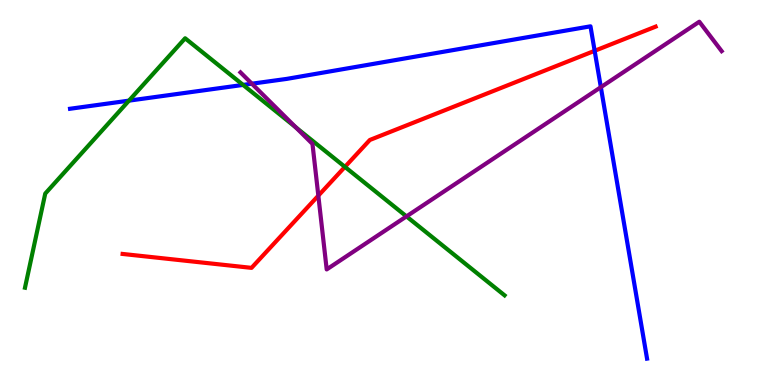[{'lines': ['blue', 'red'], 'intersections': [{'x': 7.67, 'y': 8.68}]}, {'lines': ['green', 'red'], 'intersections': [{'x': 4.45, 'y': 5.67}]}, {'lines': ['purple', 'red'], 'intersections': [{'x': 4.11, 'y': 4.92}]}, {'lines': ['blue', 'green'], 'intersections': [{'x': 1.66, 'y': 7.39}, {'x': 3.14, 'y': 7.79}]}, {'lines': ['blue', 'purple'], 'intersections': [{'x': 3.25, 'y': 7.83}, {'x': 7.75, 'y': 7.74}]}, {'lines': ['green', 'purple'], 'intersections': [{'x': 3.82, 'y': 6.69}, {'x': 5.24, 'y': 4.38}]}]